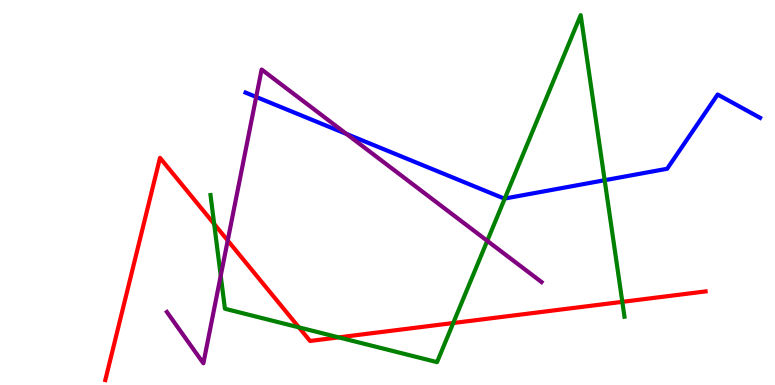[{'lines': ['blue', 'red'], 'intersections': []}, {'lines': ['green', 'red'], 'intersections': [{'x': 2.76, 'y': 4.18}, {'x': 3.86, 'y': 1.5}, {'x': 4.37, 'y': 1.24}, {'x': 5.85, 'y': 1.61}, {'x': 8.03, 'y': 2.16}]}, {'lines': ['purple', 'red'], 'intersections': [{'x': 2.94, 'y': 3.75}]}, {'lines': ['blue', 'green'], 'intersections': [{'x': 6.51, 'y': 4.84}, {'x': 7.8, 'y': 5.32}]}, {'lines': ['blue', 'purple'], 'intersections': [{'x': 3.31, 'y': 7.48}, {'x': 4.47, 'y': 6.52}]}, {'lines': ['green', 'purple'], 'intersections': [{'x': 2.85, 'y': 2.84}, {'x': 6.29, 'y': 3.74}]}]